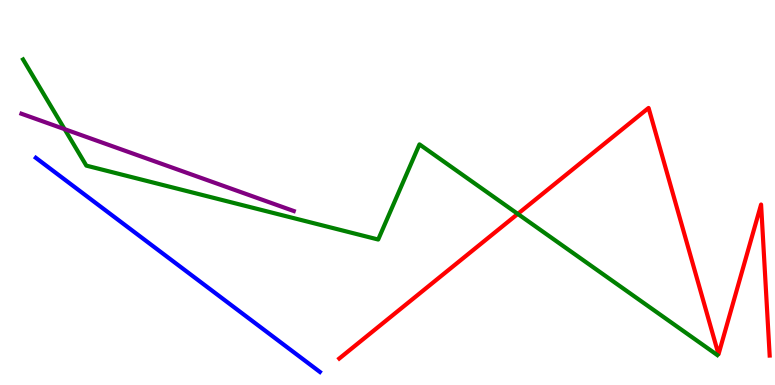[{'lines': ['blue', 'red'], 'intersections': []}, {'lines': ['green', 'red'], 'intersections': [{'x': 6.68, 'y': 4.44}]}, {'lines': ['purple', 'red'], 'intersections': []}, {'lines': ['blue', 'green'], 'intersections': []}, {'lines': ['blue', 'purple'], 'intersections': []}, {'lines': ['green', 'purple'], 'intersections': [{'x': 0.834, 'y': 6.65}]}]